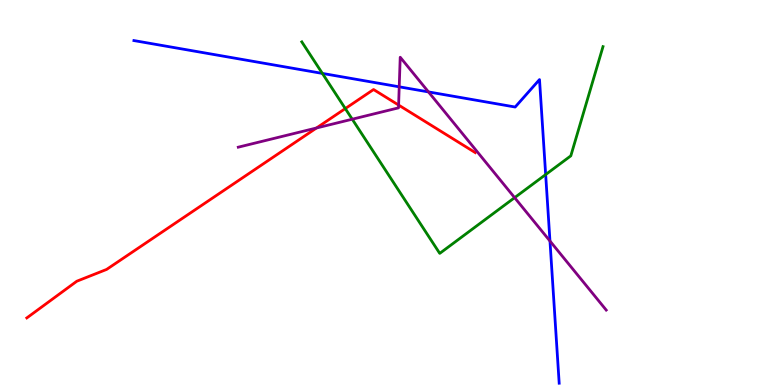[{'lines': ['blue', 'red'], 'intersections': []}, {'lines': ['green', 'red'], 'intersections': [{'x': 4.46, 'y': 7.18}]}, {'lines': ['purple', 'red'], 'intersections': [{'x': 4.08, 'y': 6.68}, {'x': 5.14, 'y': 7.27}]}, {'lines': ['blue', 'green'], 'intersections': [{'x': 4.16, 'y': 8.09}, {'x': 7.04, 'y': 5.47}]}, {'lines': ['blue', 'purple'], 'intersections': [{'x': 5.15, 'y': 7.75}, {'x': 5.53, 'y': 7.61}, {'x': 7.1, 'y': 3.74}]}, {'lines': ['green', 'purple'], 'intersections': [{'x': 4.55, 'y': 6.9}, {'x': 6.64, 'y': 4.87}]}]